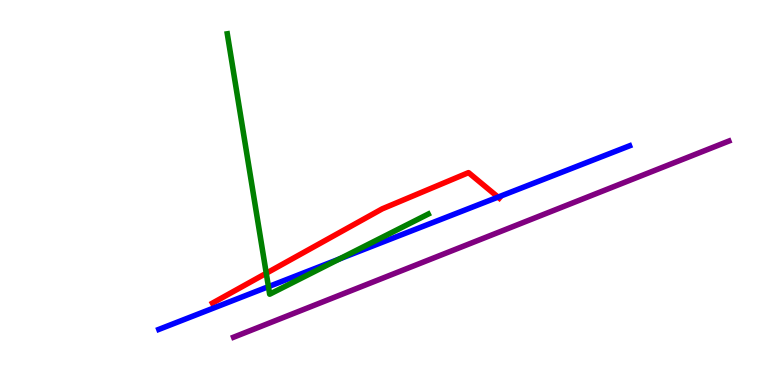[{'lines': ['blue', 'red'], 'intersections': [{'x': 6.43, 'y': 4.88}]}, {'lines': ['green', 'red'], 'intersections': [{'x': 3.44, 'y': 2.9}]}, {'lines': ['purple', 'red'], 'intersections': []}, {'lines': ['blue', 'green'], 'intersections': [{'x': 3.46, 'y': 2.55}, {'x': 4.38, 'y': 3.27}]}, {'lines': ['blue', 'purple'], 'intersections': []}, {'lines': ['green', 'purple'], 'intersections': []}]